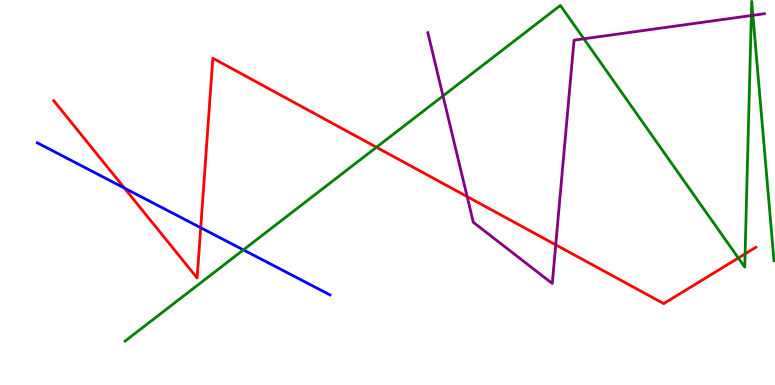[{'lines': ['blue', 'red'], 'intersections': [{'x': 1.61, 'y': 5.12}, {'x': 2.59, 'y': 4.09}]}, {'lines': ['green', 'red'], 'intersections': [{'x': 4.86, 'y': 6.18}, {'x': 9.53, 'y': 3.3}, {'x': 9.61, 'y': 3.41}]}, {'lines': ['purple', 'red'], 'intersections': [{'x': 6.03, 'y': 4.89}, {'x': 7.17, 'y': 3.64}]}, {'lines': ['blue', 'green'], 'intersections': [{'x': 3.14, 'y': 3.51}]}, {'lines': ['blue', 'purple'], 'intersections': []}, {'lines': ['green', 'purple'], 'intersections': [{'x': 5.72, 'y': 7.51}, {'x': 7.53, 'y': 8.99}, {'x': 9.69, 'y': 9.6}, {'x': 9.71, 'y': 9.6}]}]